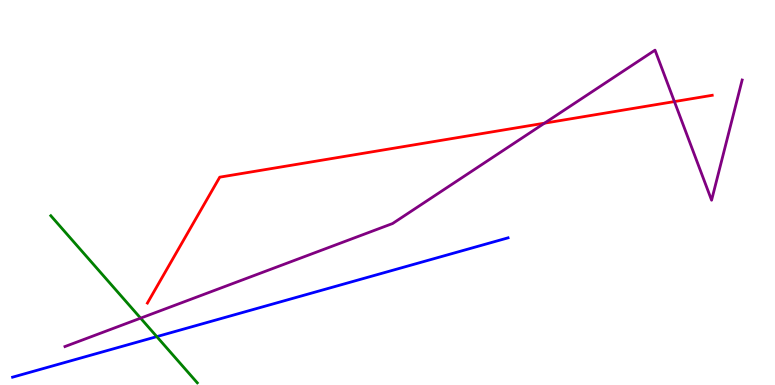[{'lines': ['blue', 'red'], 'intersections': []}, {'lines': ['green', 'red'], 'intersections': []}, {'lines': ['purple', 'red'], 'intersections': [{'x': 7.03, 'y': 6.8}, {'x': 8.7, 'y': 7.36}]}, {'lines': ['blue', 'green'], 'intersections': [{'x': 2.02, 'y': 1.26}]}, {'lines': ['blue', 'purple'], 'intersections': []}, {'lines': ['green', 'purple'], 'intersections': [{'x': 1.81, 'y': 1.74}]}]